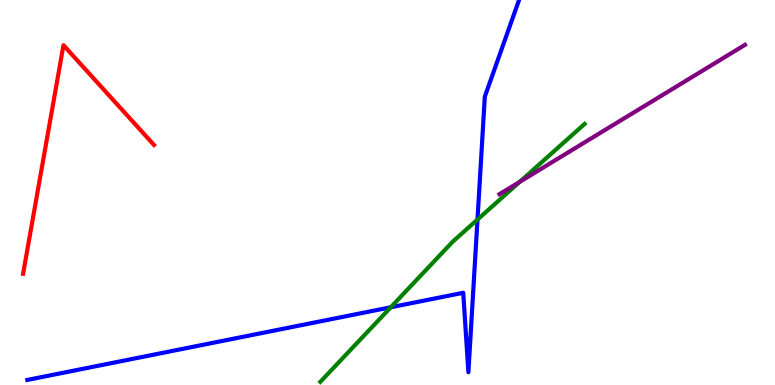[{'lines': ['blue', 'red'], 'intersections': []}, {'lines': ['green', 'red'], 'intersections': []}, {'lines': ['purple', 'red'], 'intersections': []}, {'lines': ['blue', 'green'], 'intersections': [{'x': 5.04, 'y': 2.02}, {'x': 6.16, 'y': 4.3}]}, {'lines': ['blue', 'purple'], 'intersections': []}, {'lines': ['green', 'purple'], 'intersections': [{'x': 6.71, 'y': 5.28}]}]